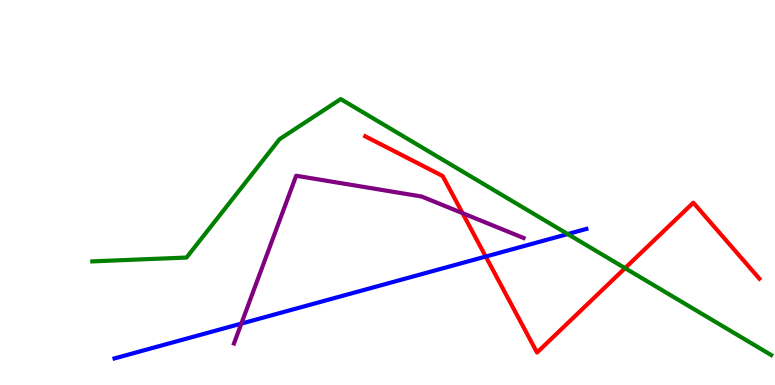[{'lines': ['blue', 'red'], 'intersections': [{'x': 6.27, 'y': 3.34}]}, {'lines': ['green', 'red'], 'intersections': [{'x': 8.07, 'y': 3.04}]}, {'lines': ['purple', 'red'], 'intersections': [{'x': 5.97, 'y': 4.46}]}, {'lines': ['blue', 'green'], 'intersections': [{'x': 7.33, 'y': 3.92}]}, {'lines': ['blue', 'purple'], 'intersections': [{'x': 3.11, 'y': 1.59}]}, {'lines': ['green', 'purple'], 'intersections': []}]